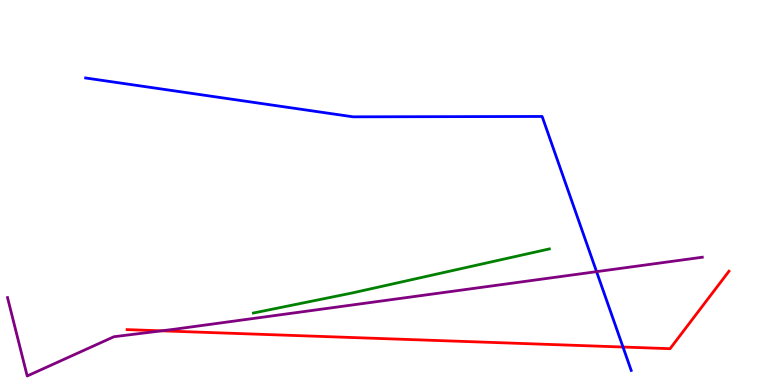[{'lines': ['blue', 'red'], 'intersections': [{'x': 8.04, 'y': 0.986}]}, {'lines': ['green', 'red'], 'intersections': []}, {'lines': ['purple', 'red'], 'intersections': [{'x': 2.08, 'y': 1.41}]}, {'lines': ['blue', 'green'], 'intersections': []}, {'lines': ['blue', 'purple'], 'intersections': [{'x': 7.7, 'y': 2.94}]}, {'lines': ['green', 'purple'], 'intersections': []}]